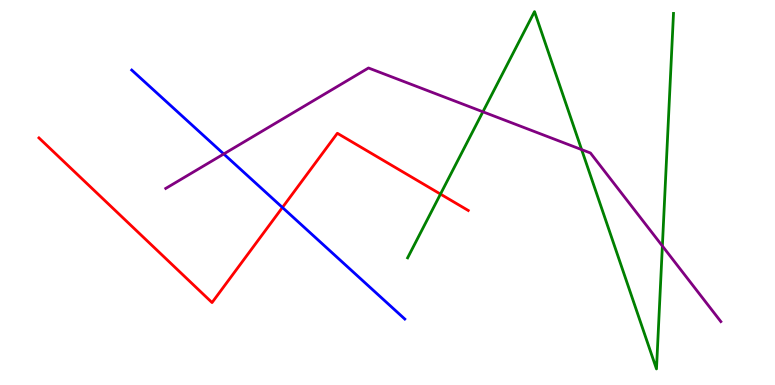[{'lines': ['blue', 'red'], 'intersections': [{'x': 3.64, 'y': 4.61}]}, {'lines': ['green', 'red'], 'intersections': [{'x': 5.68, 'y': 4.96}]}, {'lines': ['purple', 'red'], 'intersections': []}, {'lines': ['blue', 'green'], 'intersections': []}, {'lines': ['blue', 'purple'], 'intersections': [{'x': 2.89, 'y': 6.0}]}, {'lines': ['green', 'purple'], 'intersections': [{'x': 6.23, 'y': 7.1}, {'x': 7.5, 'y': 6.11}, {'x': 8.55, 'y': 3.61}]}]